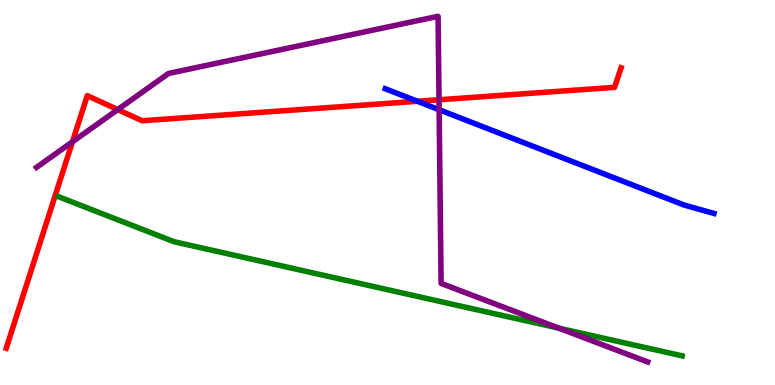[{'lines': ['blue', 'red'], 'intersections': [{'x': 5.39, 'y': 7.37}]}, {'lines': ['green', 'red'], 'intersections': []}, {'lines': ['purple', 'red'], 'intersections': [{'x': 0.935, 'y': 6.32}, {'x': 1.52, 'y': 7.15}, {'x': 5.66, 'y': 7.41}]}, {'lines': ['blue', 'green'], 'intersections': []}, {'lines': ['blue', 'purple'], 'intersections': [{'x': 5.67, 'y': 7.15}]}, {'lines': ['green', 'purple'], 'intersections': [{'x': 7.21, 'y': 1.48}]}]